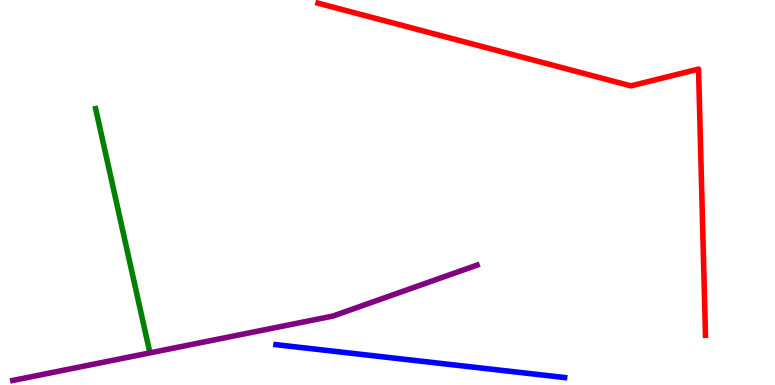[{'lines': ['blue', 'red'], 'intersections': []}, {'lines': ['green', 'red'], 'intersections': []}, {'lines': ['purple', 'red'], 'intersections': []}, {'lines': ['blue', 'green'], 'intersections': []}, {'lines': ['blue', 'purple'], 'intersections': []}, {'lines': ['green', 'purple'], 'intersections': []}]